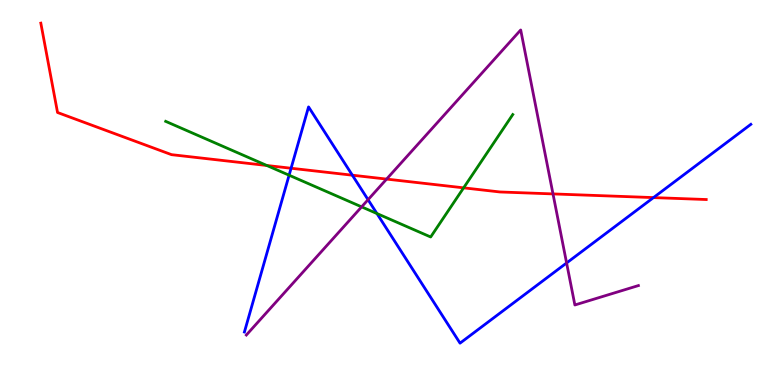[{'lines': ['blue', 'red'], 'intersections': [{'x': 3.76, 'y': 5.63}, {'x': 4.55, 'y': 5.45}, {'x': 8.43, 'y': 4.87}]}, {'lines': ['green', 'red'], 'intersections': [{'x': 3.44, 'y': 5.7}, {'x': 5.98, 'y': 5.12}]}, {'lines': ['purple', 'red'], 'intersections': [{'x': 4.99, 'y': 5.35}, {'x': 7.14, 'y': 4.96}]}, {'lines': ['blue', 'green'], 'intersections': [{'x': 3.73, 'y': 5.45}, {'x': 4.86, 'y': 4.45}]}, {'lines': ['blue', 'purple'], 'intersections': [{'x': 4.75, 'y': 4.81}, {'x': 7.31, 'y': 3.17}]}, {'lines': ['green', 'purple'], 'intersections': [{'x': 4.67, 'y': 4.63}]}]